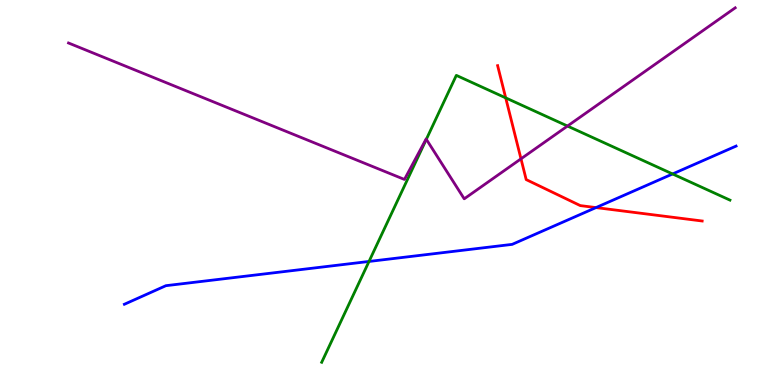[{'lines': ['blue', 'red'], 'intersections': [{'x': 7.69, 'y': 4.61}]}, {'lines': ['green', 'red'], 'intersections': [{'x': 6.53, 'y': 7.46}]}, {'lines': ['purple', 'red'], 'intersections': [{'x': 6.72, 'y': 5.87}]}, {'lines': ['blue', 'green'], 'intersections': [{'x': 4.76, 'y': 3.21}, {'x': 8.68, 'y': 5.48}]}, {'lines': ['blue', 'purple'], 'intersections': []}, {'lines': ['green', 'purple'], 'intersections': [{'x': 5.5, 'y': 6.38}, {'x': 7.32, 'y': 6.73}]}]